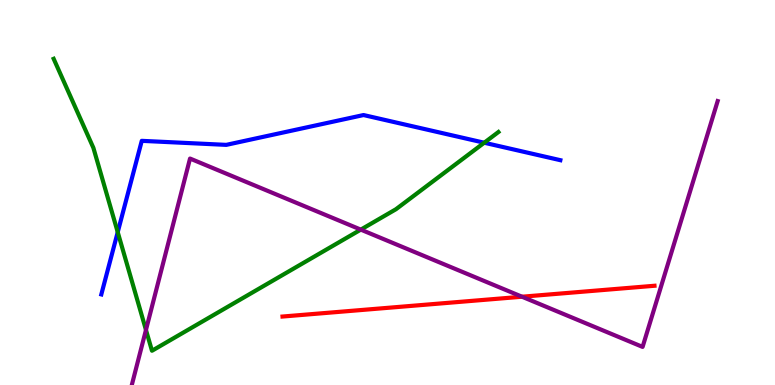[{'lines': ['blue', 'red'], 'intersections': []}, {'lines': ['green', 'red'], 'intersections': []}, {'lines': ['purple', 'red'], 'intersections': [{'x': 6.74, 'y': 2.29}]}, {'lines': ['blue', 'green'], 'intersections': [{'x': 1.52, 'y': 3.97}, {'x': 6.25, 'y': 6.29}]}, {'lines': ['blue', 'purple'], 'intersections': []}, {'lines': ['green', 'purple'], 'intersections': [{'x': 1.88, 'y': 1.43}, {'x': 4.66, 'y': 4.04}]}]